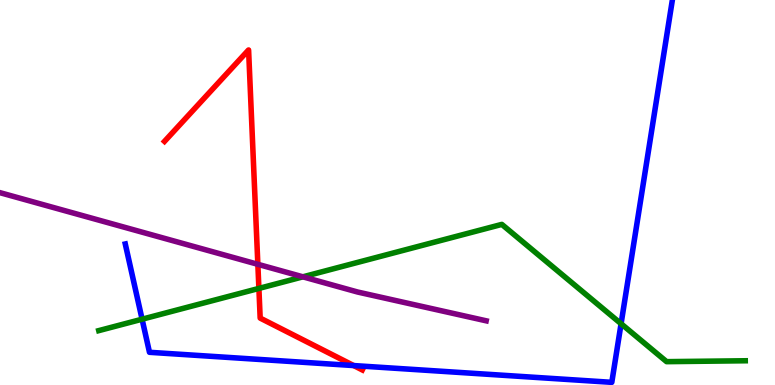[{'lines': ['blue', 'red'], 'intersections': [{'x': 4.56, 'y': 0.505}]}, {'lines': ['green', 'red'], 'intersections': [{'x': 3.34, 'y': 2.51}]}, {'lines': ['purple', 'red'], 'intersections': [{'x': 3.33, 'y': 3.13}]}, {'lines': ['blue', 'green'], 'intersections': [{'x': 1.83, 'y': 1.71}, {'x': 8.01, 'y': 1.59}]}, {'lines': ['blue', 'purple'], 'intersections': []}, {'lines': ['green', 'purple'], 'intersections': [{'x': 3.91, 'y': 2.81}]}]